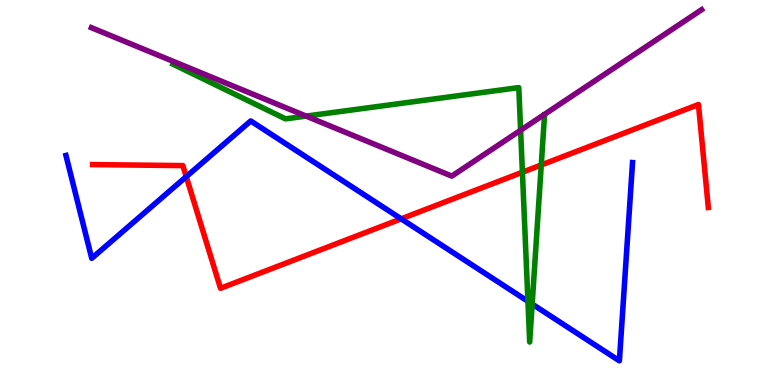[{'lines': ['blue', 'red'], 'intersections': [{'x': 2.4, 'y': 5.41}, {'x': 5.18, 'y': 4.32}]}, {'lines': ['green', 'red'], 'intersections': [{'x': 6.74, 'y': 5.53}, {'x': 6.98, 'y': 5.71}]}, {'lines': ['purple', 'red'], 'intersections': []}, {'lines': ['blue', 'green'], 'intersections': [{'x': 6.81, 'y': 2.17}, {'x': 6.87, 'y': 2.1}]}, {'lines': ['blue', 'purple'], 'intersections': []}, {'lines': ['green', 'purple'], 'intersections': [{'x': 3.95, 'y': 6.98}, {'x': 6.72, 'y': 6.62}]}]